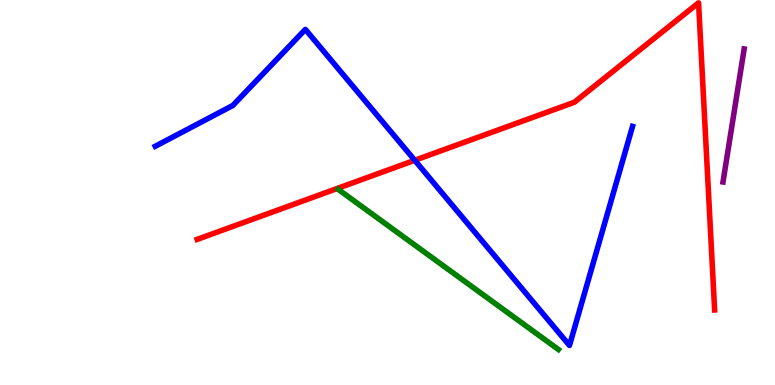[{'lines': ['blue', 'red'], 'intersections': [{'x': 5.35, 'y': 5.84}]}, {'lines': ['green', 'red'], 'intersections': []}, {'lines': ['purple', 'red'], 'intersections': []}, {'lines': ['blue', 'green'], 'intersections': []}, {'lines': ['blue', 'purple'], 'intersections': []}, {'lines': ['green', 'purple'], 'intersections': []}]